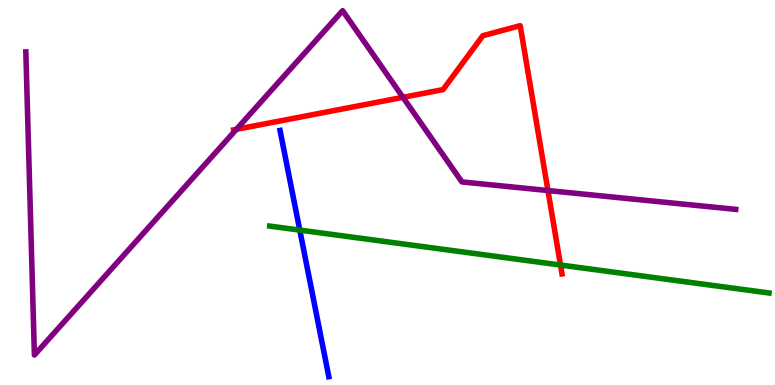[{'lines': ['blue', 'red'], 'intersections': []}, {'lines': ['green', 'red'], 'intersections': [{'x': 7.23, 'y': 3.12}]}, {'lines': ['purple', 'red'], 'intersections': [{'x': 3.05, 'y': 6.64}, {'x': 5.2, 'y': 7.47}, {'x': 7.07, 'y': 5.05}]}, {'lines': ['blue', 'green'], 'intersections': [{'x': 3.87, 'y': 4.02}]}, {'lines': ['blue', 'purple'], 'intersections': []}, {'lines': ['green', 'purple'], 'intersections': []}]